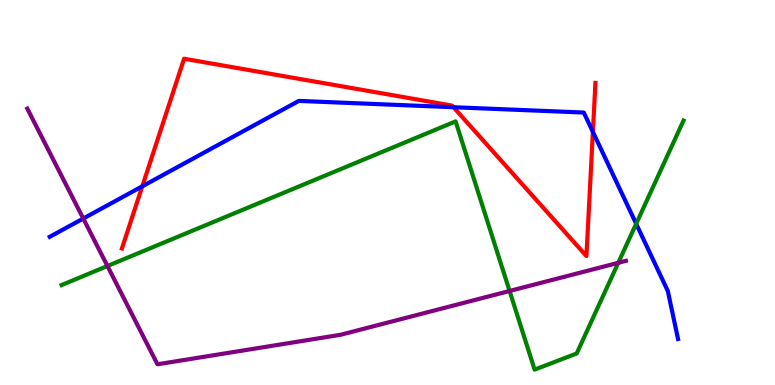[{'lines': ['blue', 'red'], 'intersections': [{'x': 1.84, 'y': 5.16}, {'x': 5.85, 'y': 7.22}, {'x': 7.65, 'y': 6.57}]}, {'lines': ['green', 'red'], 'intersections': []}, {'lines': ['purple', 'red'], 'intersections': []}, {'lines': ['blue', 'green'], 'intersections': [{'x': 8.21, 'y': 4.19}]}, {'lines': ['blue', 'purple'], 'intersections': [{'x': 1.07, 'y': 4.32}]}, {'lines': ['green', 'purple'], 'intersections': [{'x': 1.39, 'y': 3.09}, {'x': 6.58, 'y': 2.44}, {'x': 7.98, 'y': 3.17}]}]